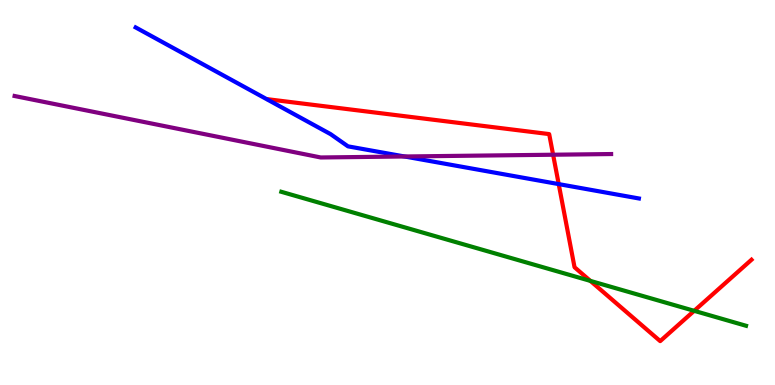[{'lines': ['blue', 'red'], 'intersections': [{'x': 7.21, 'y': 5.22}]}, {'lines': ['green', 'red'], 'intersections': [{'x': 7.62, 'y': 2.7}, {'x': 8.96, 'y': 1.93}]}, {'lines': ['purple', 'red'], 'intersections': [{'x': 7.14, 'y': 5.98}]}, {'lines': ['blue', 'green'], 'intersections': []}, {'lines': ['blue', 'purple'], 'intersections': [{'x': 5.22, 'y': 5.94}]}, {'lines': ['green', 'purple'], 'intersections': []}]